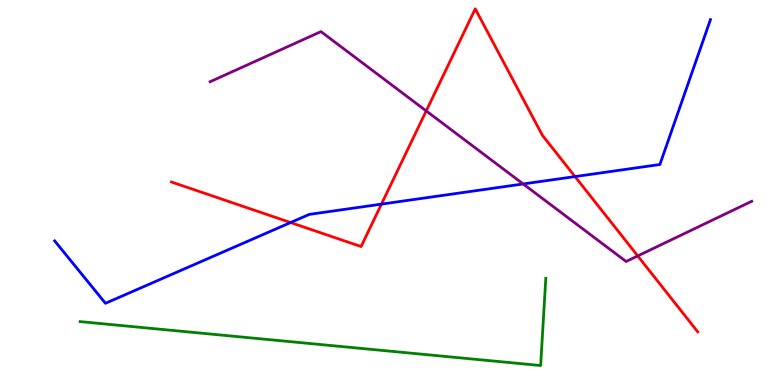[{'lines': ['blue', 'red'], 'intersections': [{'x': 3.75, 'y': 4.22}, {'x': 4.92, 'y': 4.7}, {'x': 7.42, 'y': 5.41}]}, {'lines': ['green', 'red'], 'intersections': []}, {'lines': ['purple', 'red'], 'intersections': [{'x': 5.5, 'y': 7.12}, {'x': 8.23, 'y': 3.35}]}, {'lines': ['blue', 'green'], 'intersections': []}, {'lines': ['blue', 'purple'], 'intersections': [{'x': 6.75, 'y': 5.22}]}, {'lines': ['green', 'purple'], 'intersections': []}]